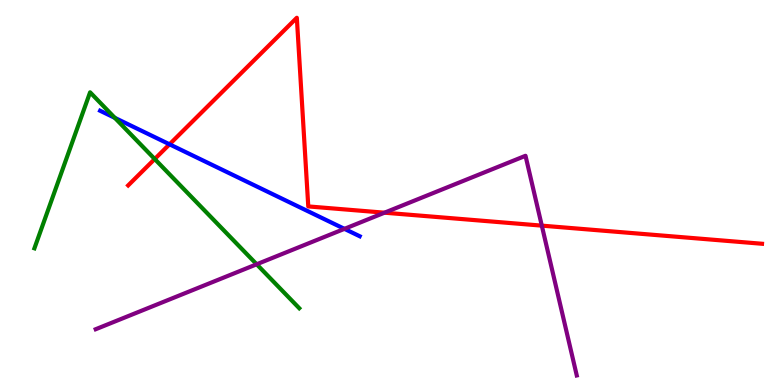[{'lines': ['blue', 'red'], 'intersections': [{'x': 2.19, 'y': 6.25}]}, {'lines': ['green', 'red'], 'intersections': [{'x': 2.0, 'y': 5.87}]}, {'lines': ['purple', 'red'], 'intersections': [{'x': 4.96, 'y': 4.48}, {'x': 6.99, 'y': 4.14}]}, {'lines': ['blue', 'green'], 'intersections': [{'x': 1.48, 'y': 6.94}]}, {'lines': ['blue', 'purple'], 'intersections': [{'x': 4.44, 'y': 4.06}]}, {'lines': ['green', 'purple'], 'intersections': [{'x': 3.31, 'y': 3.14}]}]